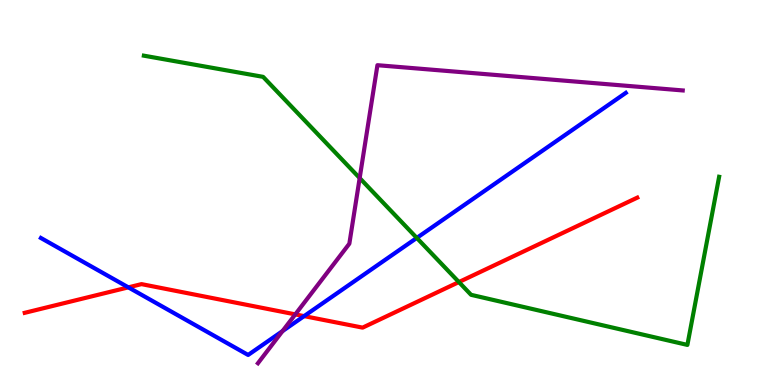[{'lines': ['blue', 'red'], 'intersections': [{'x': 1.66, 'y': 2.54}, {'x': 3.92, 'y': 1.79}]}, {'lines': ['green', 'red'], 'intersections': [{'x': 5.92, 'y': 2.67}]}, {'lines': ['purple', 'red'], 'intersections': [{'x': 3.81, 'y': 1.83}]}, {'lines': ['blue', 'green'], 'intersections': [{'x': 5.38, 'y': 3.82}]}, {'lines': ['blue', 'purple'], 'intersections': [{'x': 3.65, 'y': 1.4}]}, {'lines': ['green', 'purple'], 'intersections': [{'x': 4.64, 'y': 5.38}]}]